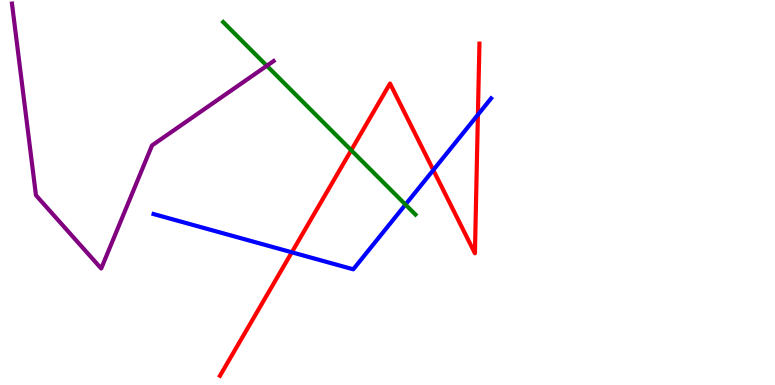[{'lines': ['blue', 'red'], 'intersections': [{'x': 3.77, 'y': 3.45}, {'x': 5.59, 'y': 5.58}, {'x': 6.17, 'y': 7.02}]}, {'lines': ['green', 'red'], 'intersections': [{'x': 4.53, 'y': 6.1}]}, {'lines': ['purple', 'red'], 'intersections': []}, {'lines': ['blue', 'green'], 'intersections': [{'x': 5.23, 'y': 4.69}]}, {'lines': ['blue', 'purple'], 'intersections': []}, {'lines': ['green', 'purple'], 'intersections': [{'x': 3.44, 'y': 8.29}]}]